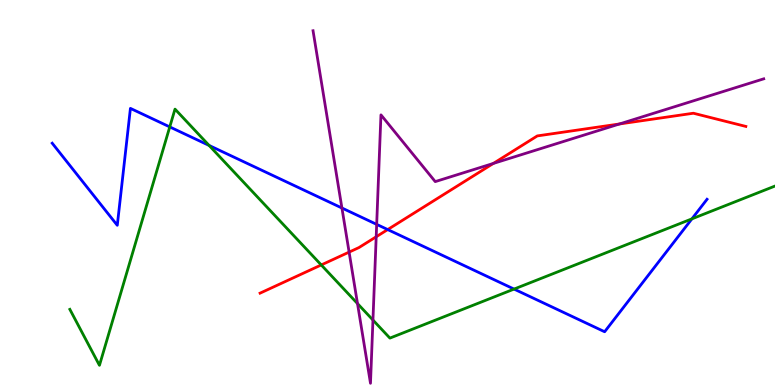[{'lines': ['blue', 'red'], 'intersections': [{'x': 5.0, 'y': 4.04}]}, {'lines': ['green', 'red'], 'intersections': [{'x': 4.15, 'y': 3.12}]}, {'lines': ['purple', 'red'], 'intersections': [{'x': 4.5, 'y': 3.45}, {'x': 4.85, 'y': 3.85}, {'x': 6.37, 'y': 5.75}, {'x': 7.99, 'y': 6.78}]}, {'lines': ['blue', 'green'], 'intersections': [{'x': 2.19, 'y': 6.7}, {'x': 2.7, 'y': 6.22}, {'x': 6.63, 'y': 2.49}, {'x': 8.93, 'y': 4.32}]}, {'lines': ['blue', 'purple'], 'intersections': [{'x': 4.41, 'y': 4.6}, {'x': 4.86, 'y': 4.17}]}, {'lines': ['green', 'purple'], 'intersections': [{'x': 4.61, 'y': 2.12}, {'x': 4.81, 'y': 1.69}]}]